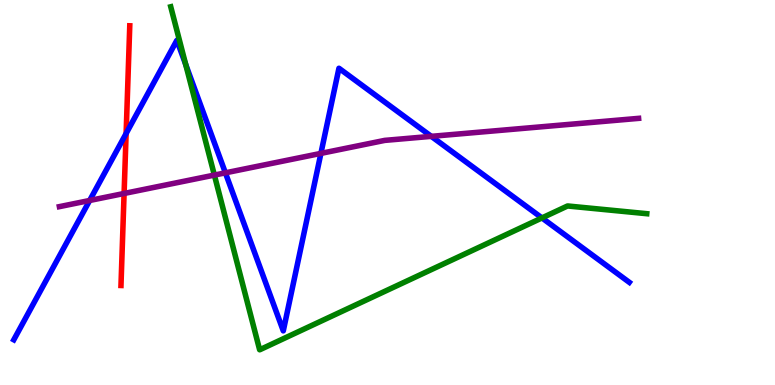[{'lines': ['blue', 'red'], 'intersections': [{'x': 1.63, 'y': 6.53}]}, {'lines': ['green', 'red'], 'intersections': []}, {'lines': ['purple', 'red'], 'intersections': [{'x': 1.6, 'y': 4.97}]}, {'lines': ['blue', 'green'], 'intersections': [{'x': 2.4, 'y': 8.33}, {'x': 6.99, 'y': 4.34}]}, {'lines': ['blue', 'purple'], 'intersections': [{'x': 1.16, 'y': 4.79}, {'x': 2.91, 'y': 5.51}, {'x': 4.14, 'y': 6.02}, {'x': 5.57, 'y': 6.46}]}, {'lines': ['green', 'purple'], 'intersections': [{'x': 2.77, 'y': 5.45}]}]